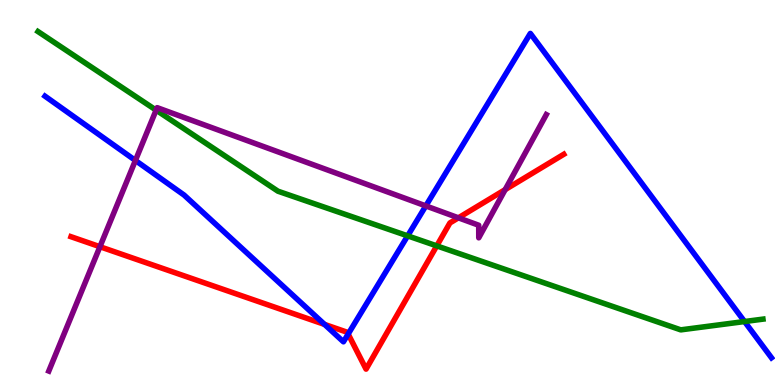[{'lines': ['blue', 'red'], 'intersections': [{'x': 4.19, 'y': 1.57}, {'x': 4.49, 'y': 1.32}]}, {'lines': ['green', 'red'], 'intersections': [{'x': 5.64, 'y': 3.61}]}, {'lines': ['purple', 'red'], 'intersections': [{'x': 1.29, 'y': 3.59}, {'x': 5.91, 'y': 4.34}, {'x': 6.52, 'y': 5.07}]}, {'lines': ['blue', 'green'], 'intersections': [{'x': 5.26, 'y': 3.87}, {'x': 9.61, 'y': 1.65}]}, {'lines': ['blue', 'purple'], 'intersections': [{'x': 1.75, 'y': 5.83}, {'x': 5.49, 'y': 4.65}]}, {'lines': ['green', 'purple'], 'intersections': [{'x': 2.01, 'y': 7.14}]}]